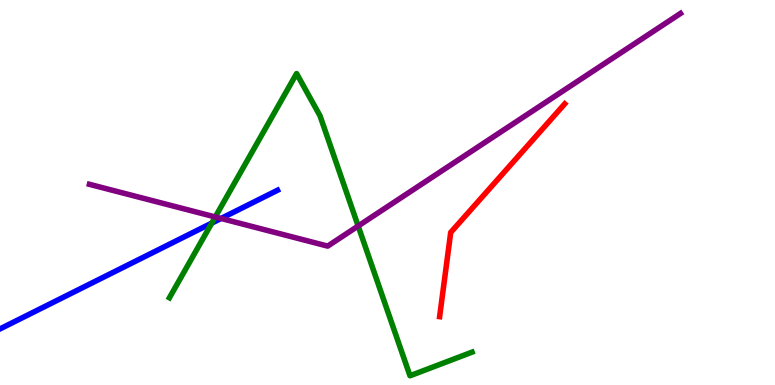[{'lines': ['blue', 'red'], 'intersections': []}, {'lines': ['green', 'red'], 'intersections': []}, {'lines': ['purple', 'red'], 'intersections': []}, {'lines': ['blue', 'green'], 'intersections': [{'x': 2.73, 'y': 4.21}]}, {'lines': ['blue', 'purple'], 'intersections': [{'x': 2.85, 'y': 4.33}]}, {'lines': ['green', 'purple'], 'intersections': [{'x': 2.78, 'y': 4.36}, {'x': 4.62, 'y': 4.13}]}]